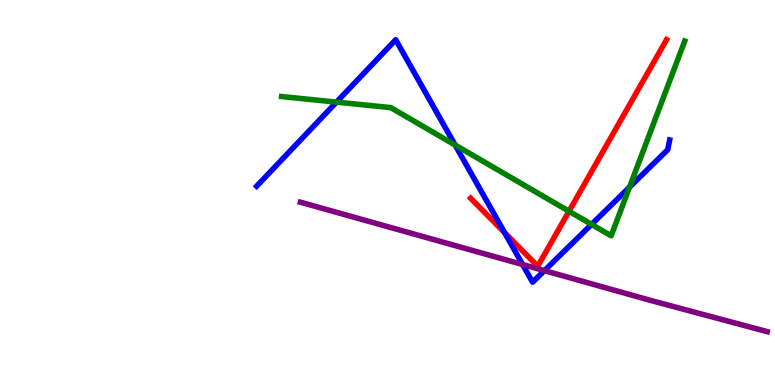[{'lines': ['blue', 'red'], 'intersections': [{'x': 6.51, 'y': 3.96}]}, {'lines': ['green', 'red'], 'intersections': [{'x': 7.34, 'y': 4.51}]}, {'lines': ['purple', 'red'], 'intersections': []}, {'lines': ['blue', 'green'], 'intersections': [{'x': 4.34, 'y': 7.35}, {'x': 5.87, 'y': 6.23}, {'x': 7.63, 'y': 4.17}, {'x': 8.12, 'y': 5.14}]}, {'lines': ['blue', 'purple'], 'intersections': [{'x': 6.74, 'y': 3.13}, {'x': 7.02, 'y': 2.97}]}, {'lines': ['green', 'purple'], 'intersections': []}]